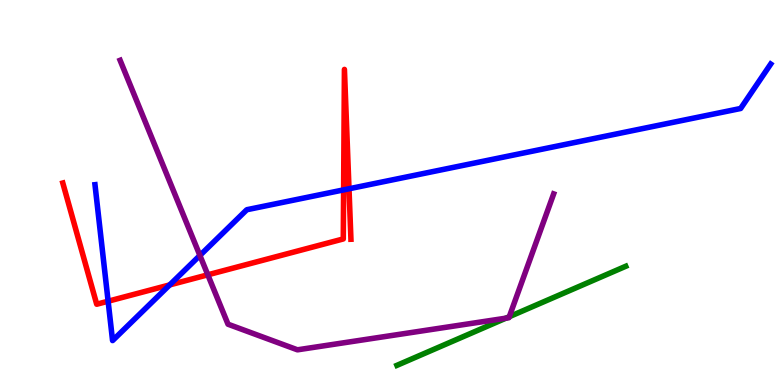[{'lines': ['blue', 'red'], 'intersections': [{'x': 1.4, 'y': 2.18}, {'x': 2.19, 'y': 2.6}, {'x': 4.43, 'y': 5.07}, {'x': 4.5, 'y': 5.1}]}, {'lines': ['green', 'red'], 'intersections': []}, {'lines': ['purple', 'red'], 'intersections': [{'x': 2.68, 'y': 2.86}]}, {'lines': ['blue', 'green'], 'intersections': []}, {'lines': ['blue', 'purple'], 'intersections': [{'x': 2.58, 'y': 3.36}]}, {'lines': ['green', 'purple'], 'intersections': [{'x': 6.53, 'y': 1.74}, {'x': 6.57, 'y': 1.77}]}]